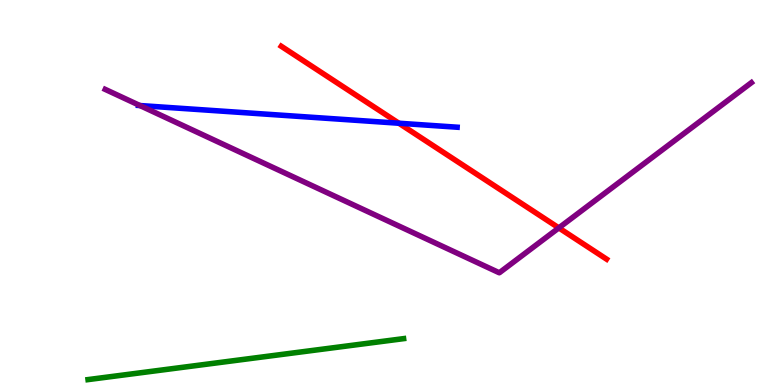[{'lines': ['blue', 'red'], 'intersections': [{'x': 5.15, 'y': 6.8}]}, {'lines': ['green', 'red'], 'intersections': []}, {'lines': ['purple', 'red'], 'intersections': [{'x': 7.21, 'y': 4.08}]}, {'lines': ['blue', 'green'], 'intersections': []}, {'lines': ['blue', 'purple'], 'intersections': [{'x': 1.81, 'y': 7.26}]}, {'lines': ['green', 'purple'], 'intersections': []}]